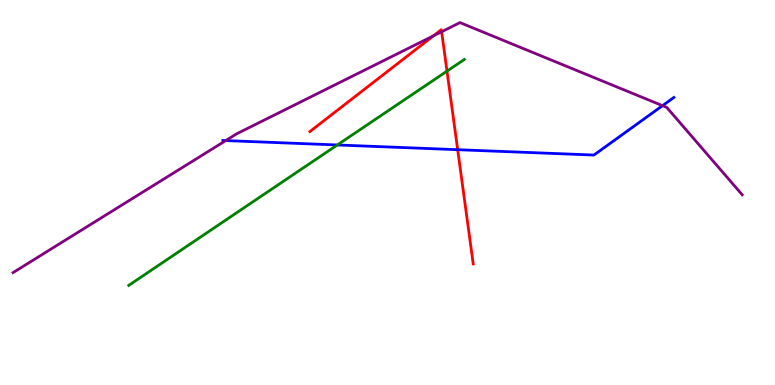[{'lines': ['blue', 'red'], 'intersections': [{'x': 5.91, 'y': 6.11}]}, {'lines': ['green', 'red'], 'intersections': [{'x': 5.77, 'y': 8.15}]}, {'lines': ['purple', 'red'], 'intersections': [{'x': 5.59, 'y': 9.07}, {'x': 5.7, 'y': 9.18}]}, {'lines': ['blue', 'green'], 'intersections': [{'x': 4.35, 'y': 6.23}]}, {'lines': ['blue', 'purple'], 'intersections': [{'x': 2.91, 'y': 6.35}, {'x': 8.55, 'y': 7.26}]}, {'lines': ['green', 'purple'], 'intersections': []}]